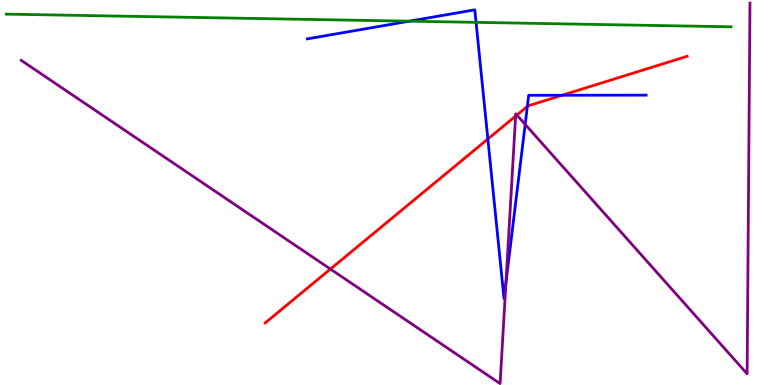[{'lines': ['blue', 'red'], 'intersections': [{'x': 6.29, 'y': 6.39}, {'x': 6.8, 'y': 7.24}, {'x': 7.25, 'y': 7.53}]}, {'lines': ['green', 'red'], 'intersections': []}, {'lines': ['purple', 'red'], 'intersections': [{'x': 4.26, 'y': 3.01}, {'x': 6.65, 'y': 6.98}, {'x': 6.67, 'y': 7.01}]}, {'lines': ['blue', 'green'], 'intersections': [{'x': 5.28, 'y': 9.45}, {'x': 6.14, 'y': 9.42}]}, {'lines': ['blue', 'purple'], 'intersections': [{'x': 6.53, 'y': 2.66}, {'x': 6.78, 'y': 6.77}]}, {'lines': ['green', 'purple'], 'intersections': []}]